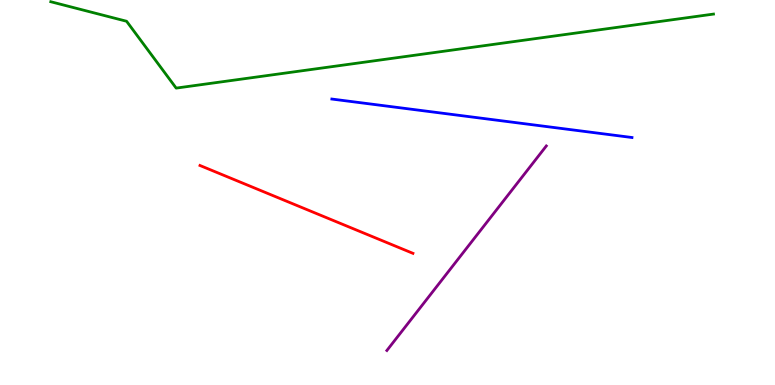[{'lines': ['blue', 'red'], 'intersections': []}, {'lines': ['green', 'red'], 'intersections': []}, {'lines': ['purple', 'red'], 'intersections': []}, {'lines': ['blue', 'green'], 'intersections': []}, {'lines': ['blue', 'purple'], 'intersections': []}, {'lines': ['green', 'purple'], 'intersections': []}]